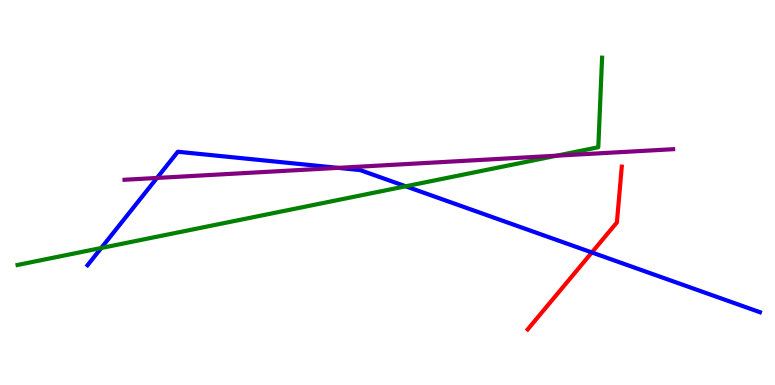[{'lines': ['blue', 'red'], 'intersections': [{'x': 7.64, 'y': 3.44}]}, {'lines': ['green', 'red'], 'intersections': []}, {'lines': ['purple', 'red'], 'intersections': []}, {'lines': ['blue', 'green'], 'intersections': [{'x': 1.31, 'y': 3.56}, {'x': 5.23, 'y': 5.16}]}, {'lines': ['blue', 'purple'], 'intersections': [{'x': 2.03, 'y': 5.38}, {'x': 4.36, 'y': 5.64}]}, {'lines': ['green', 'purple'], 'intersections': [{'x': 7.18, 'y': 5.96}]}]